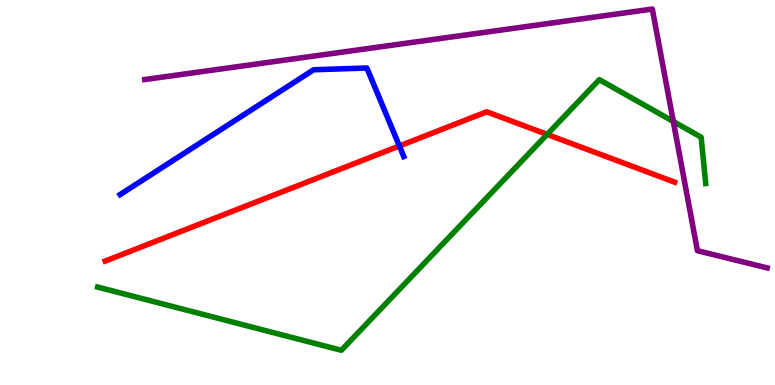[{'lines': ['blue', 'red'], 'intersections': [{'x': 5.15, 'y': 6.21}]}, {'lines': ['green', 'red'], 'intersections': [{'x': 7.06, 'y': 6.51}]}, {'lines': ['purple', 'red'], 'intersections': []}, {'lines': ['blue', 'green'], 'intersections': []}, {'lines': ['blue', 'purple'], 'intersections': []}, {'lines': ['green', 'purple'], 'intersections': [{'x': 8.69, 'y': 6.84}]}]